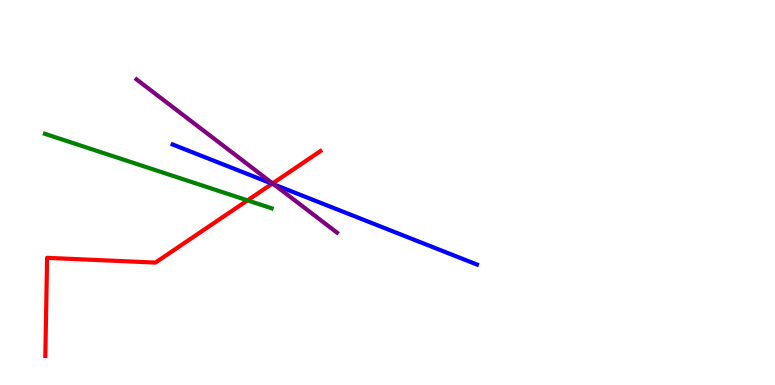[{'lines': ['blue', 'red'], 'intersections': [{'x': 3.51, 'y': 5.23}]}, {'lines': ['green', 'red'], 'intersections': [{'x': 3.19, 'y': 4.8}]}, {'lines': ['purple', 'red'], 'intersections': [{'x': 3.52, 'y': 5.24}]}, {'lines': ['blue', 'green'], 'intersections': []}, {'lines': ['blue', 'purple'], 'intersections': [{'x': 3.54, 'y': 5.21}]}, {'lines': ['green', 'purple'], 'intersections': []}]